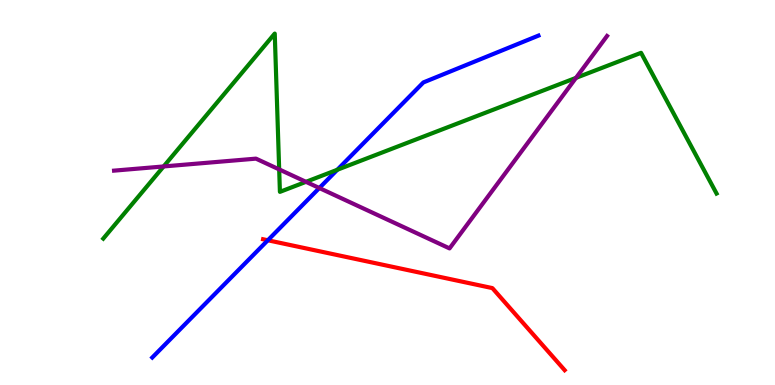[{'lines': ['blue', 'red'], 'intersections': [{'x': 3.46, 'y': 3.76}]}, {'lines': ['green', 'red'], 'intersections': []}, {'lines': ['purple', 'red'], 'intersections': []}, {'lines': ['blue', 'green'], 'intersections': [{'x': 4.35, 'y': 5.59}]}, {'lines': ['blue', 'purple'], 'intersections': [{'x': 4.12, 'y': 5.12}]}, {'lines': ['green', 'purple'], 'intersections': [{'x': 2.11, 'y': 5.68}, {'x': 3.6, 'y': 5.6}, {'x': 3.95, 'y': 5.28}, {'x': 7.43, 'y': 7.98}]}]